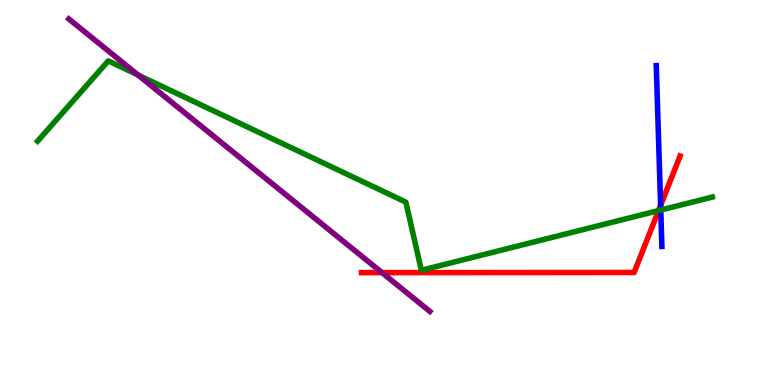[{'lines': ['blue', 'red'], 'intersections': [{'x': 8.52, 'y': 4.67}]}, {'lines': ['green', 'red'], 'intersections': [{'x': 8.5, 'y': 4.53}]}, {'lines': ['purple', 'red'], 'intersections': [{'x': 4.93, 'y': 2.92}]}, {'lines': ['blue', 'green'], 'intersections': [{'x': 8.53, 'y': 4.54}]}, {'lines': ['blue', 'purple'], 'intersections': []}, {'lines': ['green', 'purple'], 'intersections': [{'x': 1.78, 'y': 8.05}]}]